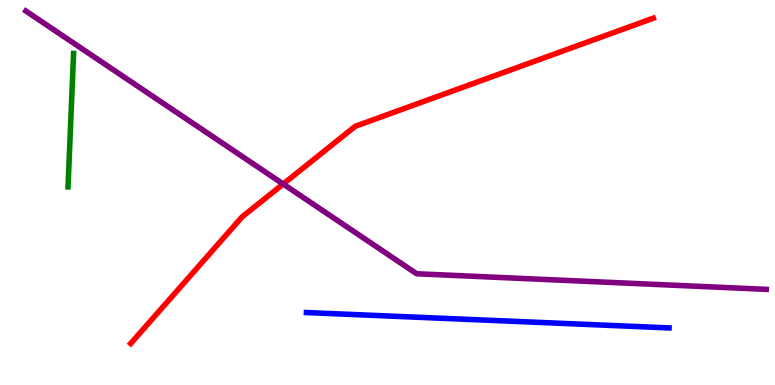[{'lines': ['blue', 'red'], 'intersections': []}, {'lines': ['green', 'red'], 'intersections': []}, {'lines': ['purple', 'red'], 'intersections': [{'x': 3.65, 'y': 5.22}]}, {'lines': ['blue', 'green'], 'intersections': []}, {'lines': ['blue', 'purple'], 'intersections': []}, {'lines': ['green', 'purple'], 'intersections': []}]